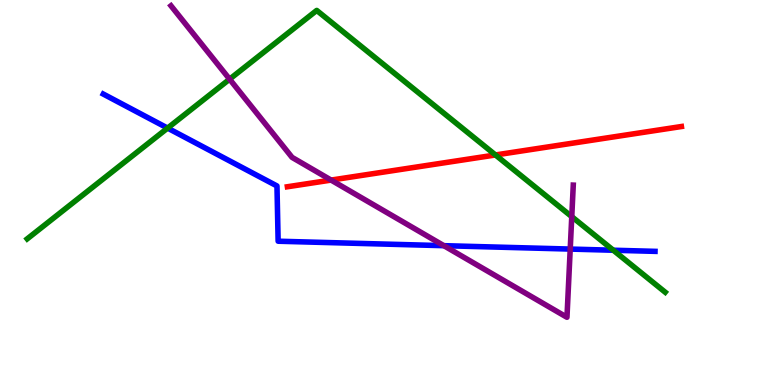[{'lines': ['blue', 'red'], 'intersections': []}, {'lines': ['green', 'red'], 'intersections': [{'x': 6.39, 'y': 5.97}]}, {'lines': ['purple', 'red'], 'intersections': [{'x': 4.27, 'y': 5.32}]}, {'lines': ['blue', 'green'], 'intersections': [{'x': 2.16, 'y': 6.67}, {'x': 7.91, 'y': 3.5}]}, {'lines': ['blue', 'purple'], 'intersections': [{'x': 5.73, 'y': 3.62}, {'x': 7.36, 'y': 3.53}]}, {'lines': ['green', 'purple'], 'intersections': [{'x': 2.96, 'y': 7.94}, {'x': 7.38, 'y': 4.37}]}]